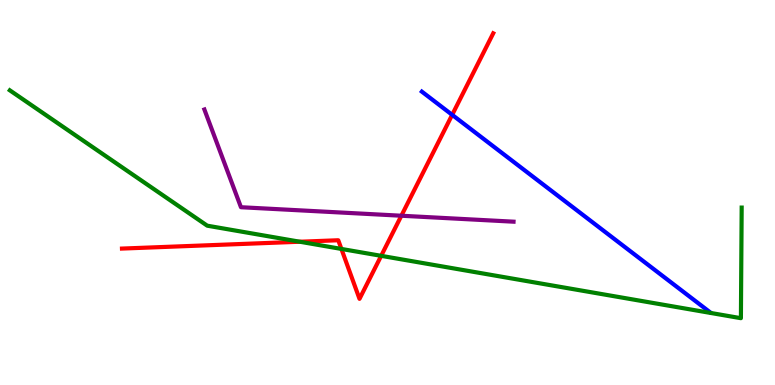[{'lines': ['blue', 'red'], 'intersections': [{'x': 5.83, 'y': 7.02}]}, {'lines': ['green', 'red'], 'intersections': [{'x': 3.87, 'y': 3.72}, {'x': 4.41, 'y': 3.53}, {'x': 4.92, 'y': 3.35}]}, {'lines': ['purple', 'red'], 'intersections': [{'x': 5.18, 'y': 4.4}]}, {'lines': ['blue', 'green'], 'intersections': []}, {'lines': ['blue', 'purple'], 'intersections': []}, {'lines': ['green', 'purple'], 'intersections': []}]